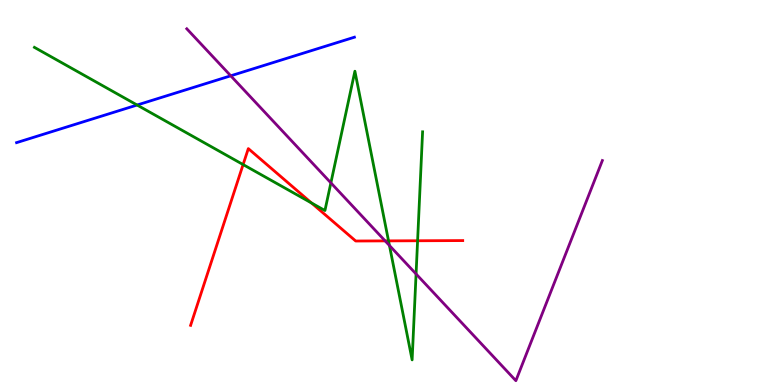[{'lines': ['blue', 'red'], 'intersections': []}, {'lines': ['green', 'red'], 'intersections': [{'x': 3.14, 'y': 5.73}, {'x': 4.02, 'y': 4.73}, {'x': 5.01, 'y': 3.74}, {'x': 5.39, 'y': 3.75}]}, {'lines': ['purple', 'red'], 'intersections': [{'x': 4.97, 'y': 3.74}]}, {'lines': ['blue', 'green'], 'intersections': [{'x': 1.77, 'y': 7.27}]}, {'lines': ['blue', 'purple'], 'intersections': [{'x': 2.98, 'y': 8.03}]}, {'lines': ['green', 'purple'], 'intersections': [{'x': 4.27, 'y': 5.25}, {'x': 5.03, 'y': 3.62}, {'x': 5.37, 'y': 2.88}]}]